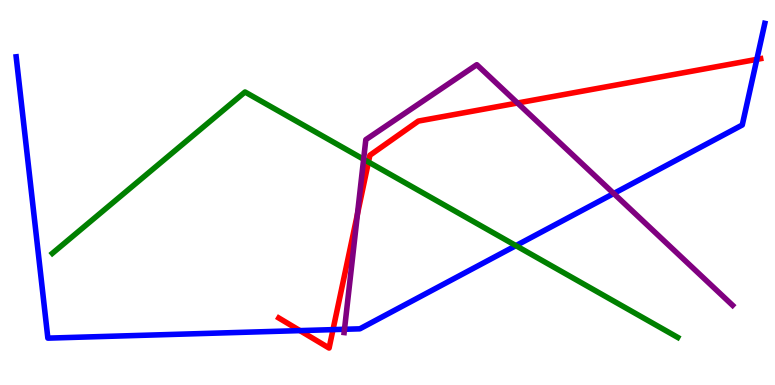[{'lines': ['blue', 'red'], 'intersections': [{'x': 3.87, 'y': 1.41}, {'x': 4.3, 'y': 1.44}, {'x': 9.77, 'y': 8.46}]}, {'lines': ['green', 'red'], 'intersections': [{'x': 4.75, 'y': 5.79}]}, {'lines': ['purple', 'red'], 'intersections': [{'x': 4.61, 'y': 4.44}, {'x': 6.68, 'y': 7.32}]}, {'lines': ['blue', 'green'], 'intersections': [{'x': 6.66, 'y': 3.62}]}, {'lines': ['blue', 'purple'], 'intersections': [{'x': 4.45, 'y': 1.45}, {'x': 7.92, 'y': 4.97}]}, {'lines': ['green', 'purple'], 'intersections': [{'x': 4.69, 'y': 5.86}]}]